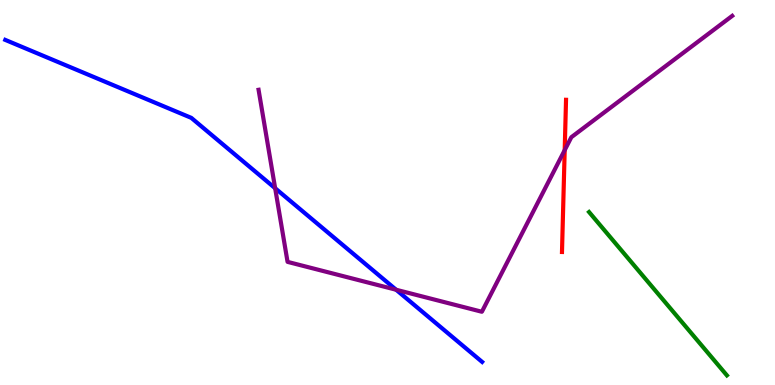[{'lines': ['blue', 'red'], 'intersections': []}, {'lines': ['green', 'red'], 'intersections': []}, {'lines': ['purple', 'red'], 'intersections': [{'x': 7.29, 'y': 6.1}]}, {'lines': ['blue', 'green'], 'intersections': []}, {'lines': ['blue', 'purple'], 'intersections': [{'x': 3.55, 'y': 5.11}, {'x': 5.11, 'y': 2.47}]}, {'lines': ['green', 'purple'], 'intersections': []}]